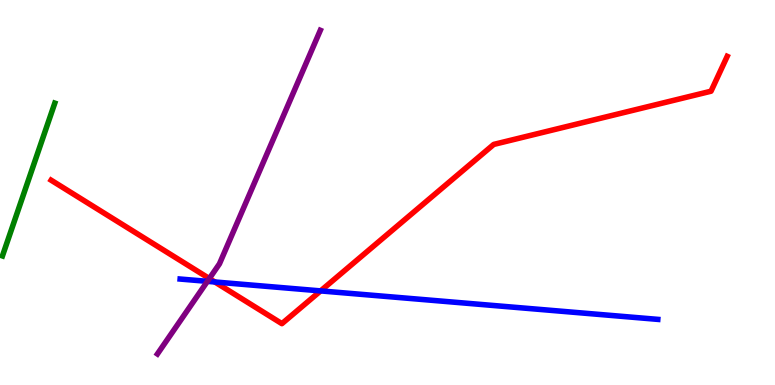[{'lines': ['blue', 'red'], 'intersections': [{'x': 2.77, 'y': 2.68}, {'x': 4.14, 'y': 2.44}]}, {'lines': ['green', 'red'], 'intersections': []}, {'lines': ['purple', 'red'], 'intersections': [{'x': 2.7, 'y': 2.77}]}, {'lines': ['blue', 'green'], 'intersections': []}, {'lines': ['blue', 'purple'], 'intersections': [{'x': 2.68, 'y': 2.69}]}, {'lines': ['green', 'purple'], 'intersections': []}]